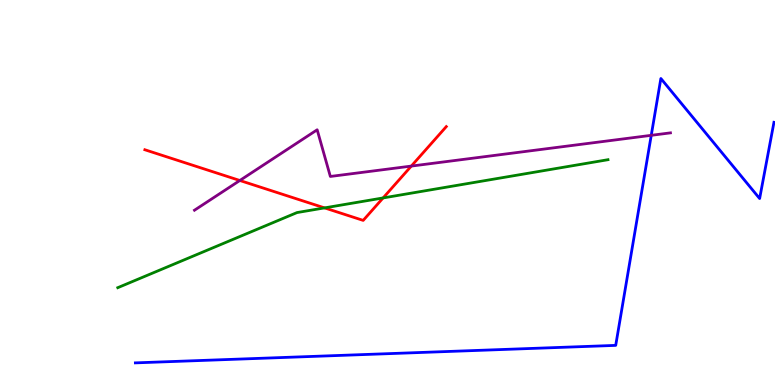[{'lines': ['blue', 'red'], 'intersections': []}, {'lines': ['green', 'red'], 'intersections': [{'x': 4.19, 'y': 4.6}, {'x': 4.94, 'y': 4.86}]}, {'lines': ['purple', 'red'], 'intersections': [{'x': 3.09, 'y': 5.31}, {'x': 5.31, 'y': 5.69}]}, {'lines': ['blue', 'green'], 'intersections': []}, {'lines': ['blue', 'purple'], 'intersections': [{'x': 8.4, 'y': 6.49}]}, {'lines': ['green', 'purple'], 'intersections': []}]